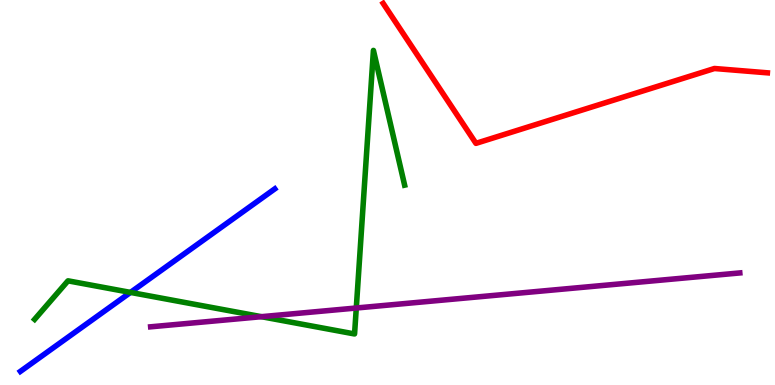[{'lines': ['blue', 'red'], 'intersections': []}, {'lines': ['green', 'red'], 'intersections': []}, {'lines': ['purple', 'red'], 'intersections': []}, {'lines': ['blue', 'green'], 'intersections': [{'x': 1.68, 'y': 2.4}]}, {'lines': ['blue', 'purple'], 'intersections': []}, {'lines': ['green', 'purple'], 'intersections': [{'x': 3.37, 'y': 1.77}, {'x': 4.6, 'y': 2.0}]}]